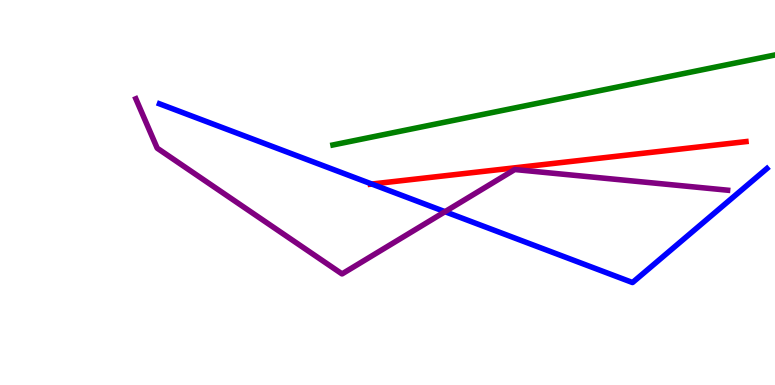[{'lines': ['blue', 'red'], 'intersections': [{'x': 4.8, 'y': 5.22}]}, {'lines': ['green', 'red'], 'intersections': []}, {'lines': ['purple', 'red'], 'intersections': []}, {'lines': ['blue', 'green'], 'intersections': []}, {'lines': ['blue', 'purple'], 'intersections': [{'x': 5.74, 'y': 4.5}]}, {'lines': ['green', 'purple'], 'intersections': []}]